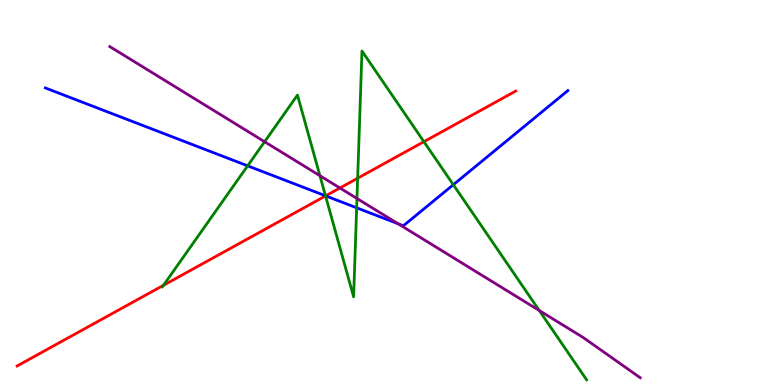[{'lines': ['blue', 'red'], 'intersections': [{'x': 4.2, 'y': 4.91}]}, {'lines': ['green', 'red'], 'intersections': [{'x': 2.11, 'y': 2.59}, {'x': 4.2, 'y': 4.91}, {'x': 4.61, 'y': 5.37}, {'x': 5.47, 'y': 6.32}]}, {'lines': ['purple', 'red'], 'intersections': [{'x': 4.39, 'y': 5.12}]}, {'lines': ['blue', 'green'], 'intersections': [{'x': 3.2, 'y': 5.69}, {'x': 4.2, 'y': 4.91}, {'x': 4.6, 'y': 4.6}, {'x': 5.85, 'y': 5.2}]}, {'lines': ['blue', 'purple'], 'intersections': [{'x': 5.14, 'y': 4.19}]}, {'lines': ['green', 'purple'], 'intersections': [{'x': 3.41, 'y': 6.32}, {'x': 4.13, 'y': 5.44}, {'x': 4.61, 'y': 4.84}, {'x': 6.96, 'y': 1.93}]}]